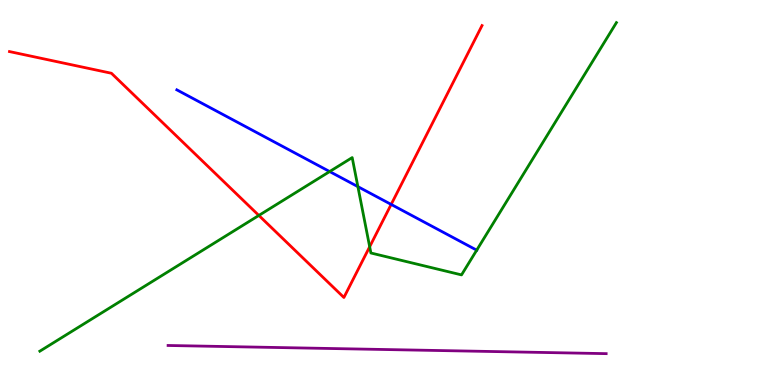[{'lines': ['blue', 'red'], 'intersections': [{'x': 5.05, 'y': 4.69}]}, {'lines': ['green', 'red'], 'intersections': [{'x': 3.34, 'y': 4.4}, {'x': 4.77, 'y': 3.59}]}, {'lines': ['purple', 'red'], 'intersections': []}, {'lines': ['blue', 'green'], 'intersections': [{'x': 4.25, 'y': 5.54}, {'x': 4.62, 'y': 5.15}, {'x': 6.15, 'y': 3.5}]}, {'lines': ['blue', 'purple'], 'intersections': []}, {'lines': ['green', 'purple'], 'intersections': []}]